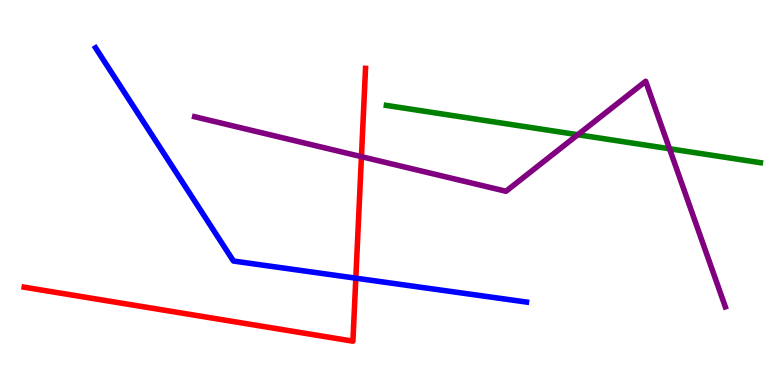[{'lines': ['blue', 'red'], 'intersections': [{'x': 4.59, 'y': 2.77}]}, {'lines': ['green', 'red'], 'intersections': []}, {'lines': ['purple', 'red'], 'intersections': [{'x': 4.66, 'y': 5.93}]}, {'lines': ['blue', 'green'], 'intersections': []}, {'lines': ['blue', 'purple'], 'intersections': []}, {'lines': ['green', 'purple'], 'intersections': [{'x': 7.46, 'y': 6.5}, {'x': 8.64, 'y': 6.14}]}]